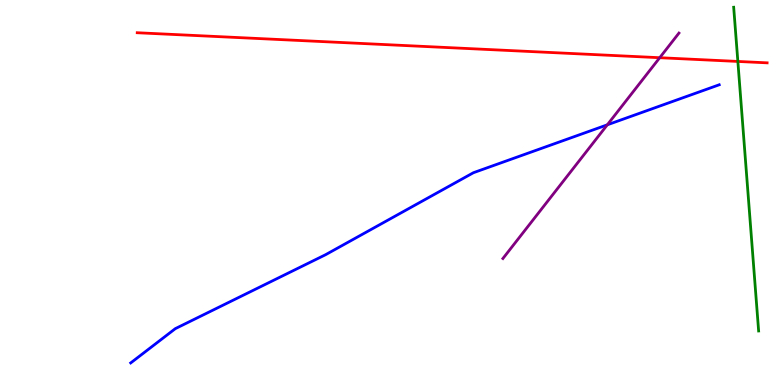[{'lines': ['blue', 'red'], 'intersections': []}, {'lines': ['green', 'red'], 'intersections': [{'x': 9.52, 'y': 8.4}]}, {'lines': ['purple', 'red'], 'intersections': [{'x': 8.51, 'y': 8.5}]}, {'lines': ['blue', 'green'], 'intersections': []}, {'lines': ['blue', 'purple'], 'intersections': [{'x': 7.84, 'y': 6.76}]}, {'lines': ['green', 'purple'], 'intersections': []}]